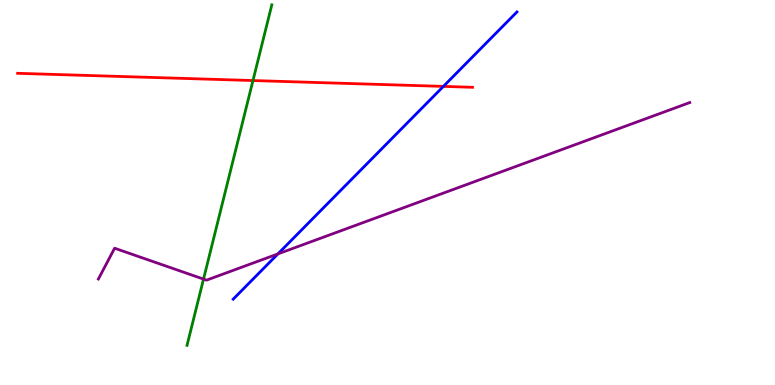[{'lines': ['blue', 'red'], 'intersections': [{'x': 5.72, 'y': 7.76}]}, {'lines': ['green', 'red'], 'intersections': [{'x': 3.26, 'y': 7.91}]}, {'lines': ['purple', 'red'], 'intersections': []}, {'lines': ['blue', 'green'], 'intersections': []}, {'lines': ['blue', 'purple'], 'intersections': [{'x': 3.59, 'y': 3.4}]}, {'lines': ['green', 'purple'], 'intersections': [{'x': 2.63, 'y': 2.75}]}]